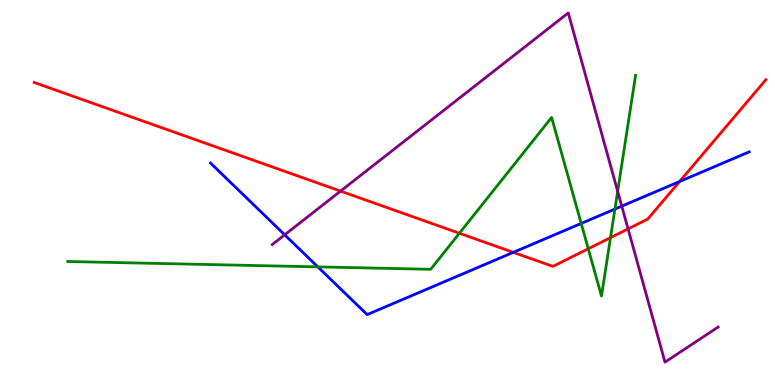[{'lines': ['blue', 'red'], 'intersections': [{'x': 6.62, 'y': 3.45}, {'x': 8.77, 'y': 5.28}]}, {'lines': ['green', 'red'], 'intersections': [{'x': 5.93, 'y': 3.94}, {'x': 7.59, 'y': 3.54}, {'x': 7.88, 'y': 3.83}]}, {'lines': ['purple', 'red'], 'intersections': [{'x': 4.39, 'y': 5.04}, {'x': 8.1, 'y': 4.05}]}, {'lines': ['blue', 'green'], 'intersections': [{'x': 4.1, 'y': 3.07}, {'x': 7.5, 'y': 4.2}, {'x': 7.93, 'y': 4.57}]}, {'lines': ['blue', 'purple'], 'intersections': [{'x': 3.67, 'y': 3.9}, {'x': 8.02, 'y': 4.65}]}, {'lines': ['green', 'purple'], 'intersections': [{'x': 7.97, 'y': 5.03}]}]